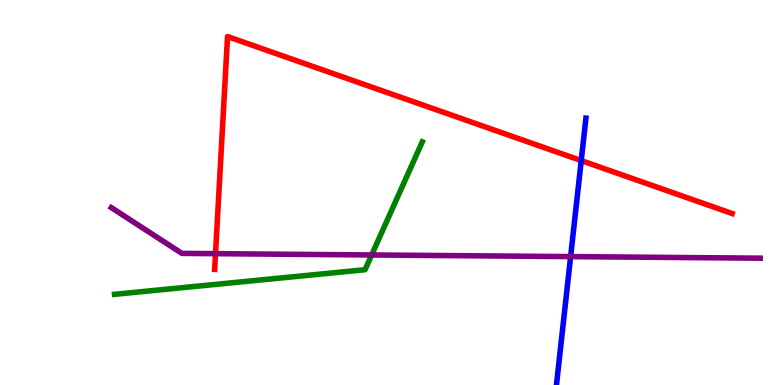[{'lines': ['blue', 'red'], 'intersections': [{'x': 7.5, 'y': 5.83}]}, {'lines': ['green', 'red'], 'intersections': []}, {'lines': ['purple', 'red'], 'intersections': [{'x': 2.78, 'y': 3.41}]}, {'lines': ['blue', 'green'], 'intersections': []}, {'lines': ['blue', 'purple'], 'intersections': [{'x': 7.36, 'y': 3.33}]}, {'lines': ['green', 'purple'], 'intersections': [{'x': 4.8, 'y': 3.38}]}]